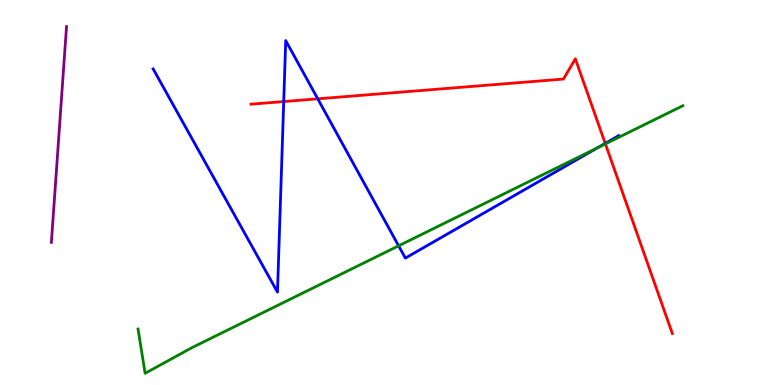[{'lines': ['blue', 'red'], 'intersections': [{'x': 3.66, 'y': 7.36}, {'x': 4.1, 'y': 7.43}, {'x': 7.81, 'y': 6.28}]}, {'lines': ['green', 'red'], 'intersections': [{'x': 7.81, 'y': 6.26}]}, {'lines': ['purple', 'red'], 'intersections': []}, {'lines': ['blue', 'green'], 'intersections': [{'x': 5.14, 'y': 3.62}, {'x': 7.71, 'y': 6.17}]}, {'lines': ['blue', 'purple'], 'intersections': []}, {'lines': ['green', 'purple'], 'intersections': []}]